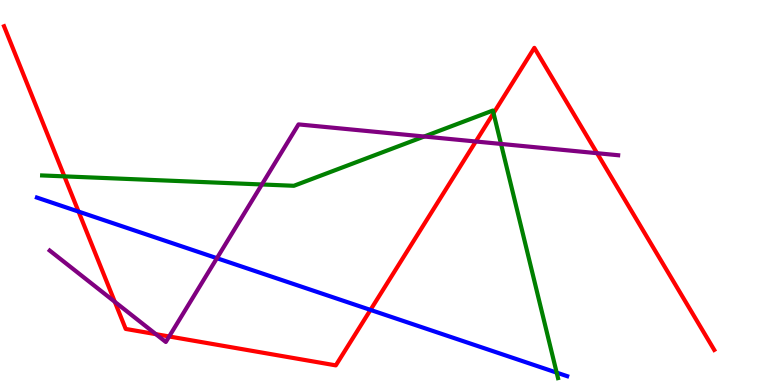[{'lines': ['blue', 'red'], 'intersections': [{'x': 1.01, 'y': 4.5}, {'x': 4.78, 'y': 1.95}]}, {'lines': ['green', 'red'], 'intersections': [{'x': 0.831, 'y': 5.42}, {'x': 6.37, 'y': 7.06}]}, {'lines': ['purple', 'red'], 'intersections': [{'x': 1.48, 'y': 2.16}, {'x': 2.01, 'y': 1.32}, {'x': 2.18, 'y': 1.26}, {'x': 6.14, 'y': 6.32}, {'x': 7.7, 'y': 6.02}]}, {'lines': ['blue', 'green'], 'intersections': [{'x': 7.18, 'y': 0.321}]}, {'lines': ['blue', 'purple'], 'intersections': [{'x': 2.8, 'y': 3.29}]}, {'lines': ['green', 'purple'], 'intersections': [{'x': 3.38, 'y': 5.21}, {'x': 5.47, 'y': 6.45}, {'x': 6.46, 'y': 6.26}]}]